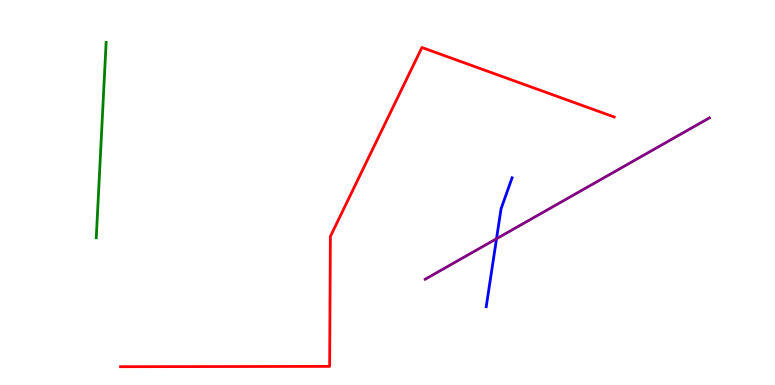[{'lines': ['blue', 'red'], 'intersections': []}, {'lines': ['green', 'red'], 'intersections': []}, {'lines': ['purple', 'red'], 'intersections': []}, {'lines': ['blue', 'green'], 'intersections': []}, {'lines': ['blue', 'purple'], 'intersections': [{'x': 6.41, 'y': 3.8}]}, {'lines': ['green', 'purple'], 'intersections': []}]